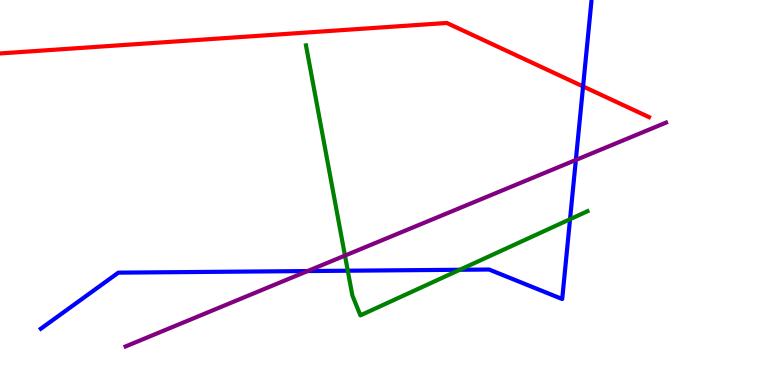[{'lines': ['blue', 'red'], 'intersections': [{'x': 7.52, 'y': 7.76}]}, {'lines': ['green', 'red'], 'intersections': []}, {'lines': ['purple', 'red'], 'intersections': []}, {'lines': ['blue', 'green'], 'intersections': [{'x': 4.49, 'y': 2.97}, {'x': 5.93, 'y': 2.99}, {'x': 7.36, 'y': 4.31}]}, {'lines': ['blue', 'purple'], 'intersections': [{'x': 3.97, 'y': 2.96}, {'x': 7.43, 'y': 5.85}]}, {'lines': ['green', 'purple'], 'intersections': [{'x': 4.45, 'y': 3.36}]}]